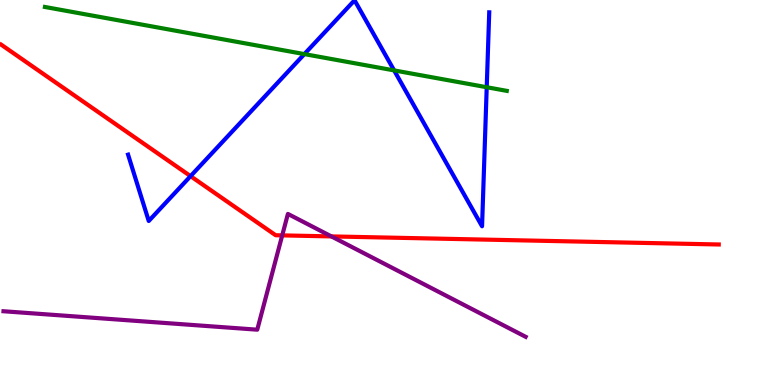[{'lines': ['blue', 'red'], 'intersections': [{'x': 2.46, 'y': 5.42}]}, {'lines': ['green', 'red'], 'intersections': []}, {'lines': ['purple', 'red'], 'intersections': [{'x': 3.64, 'y': 3.89}, {'x': 4.28, 'y': 3.86}]}, {'lines': ['blue', 'green'], 'intersections': [{'x': 3.93, 'y': 8.59}, {'x': 5.09, 'y': 8.17}, {'x': 6.28, 'y': 7.73}]}, {'lines': ['blue', 'purple'], 'intersections': []}, {'lines': ['green', 'purple'], 'intersections': []}]